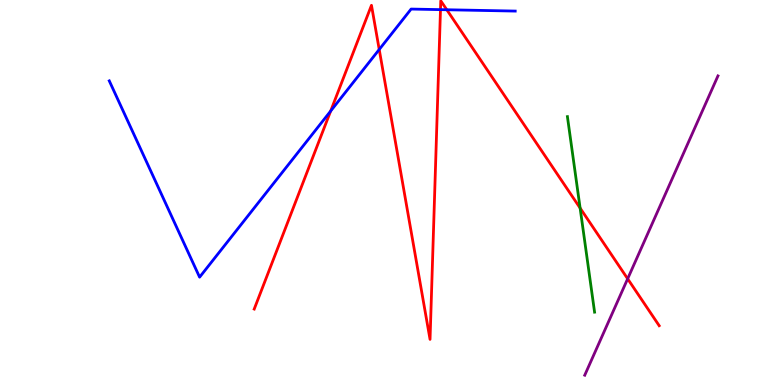[{'lines': ['blue', 'red'], 'intersections': [{'x': 4.27, 'y': 7.12}, {'x': 4.89, 'y': 8.71}, {'x': 5.68, 'y': 9.75}, {'x': 5.77, 'y': 9.75}]}, {'lines': ['green', 'red'], 'intersections': [{'x': 7.49, 'y': 4.6}]}, {'lines': ['purple', 'red'], 'intersections': [{'x': 8.1, 'y': 2.76}]}, {'lines': ['blue', 'green'], 'intersections': []}, {'lines': ['blue', 'purple'], 'intersections': []}, {'lines': ['green', 'purple'], 'intersections': []}]